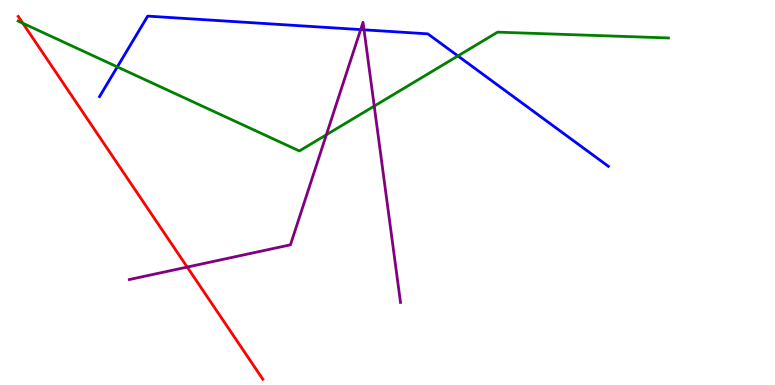[{'lines': ['blue', 'red'], 'intersections': []}, {'lines': ['green', 'red'], 'intersections': [{'x': 0.295, 'y': 9.4}]}, {'lines': ['purple', 'red'], 'intersections': [{'x': 2.42, 'y': 3.06}]}, {'lines': ['blue', 'green'], 'intersections': [{'x': 1.51, 'y': 8.26}, {'x': 5.91, 'y': 8.55}]}, {'lines': ['blue', 'purple'], 'intersections': [{'x': 4.65, 'y': 9.23}, {'x': 4.7, 'y': 9.23}]}, {'lines': ['green', 'purple'], 'intersections': [{'x': 4.21, 'y': 6.5}, {'x': 4.83, 'y': 7.24}]}]